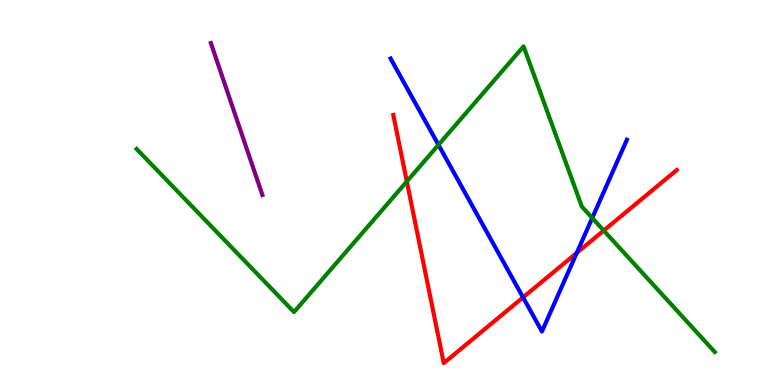[{'lines': ['blue', 'red'], 'intersections': [{'x': 6.75, 'y': 2.28}, {'x': 7.44, 'y': 3.43}]}, {'lines': ['green', 'red'], 'intersections': [{'x': 5.25, 'y': 5.29}, {'x': 7.79, 'y': 4.01}]}, {'lines': ['purple', 'red'], 'intersections': []}, {'lines': ['blue', 'green'], 'intersections': [{'x': 5.66, 'y': 6.24}, {'x': 7.64, 'y': 4.34}]}, {'lines': ['blue', 'purple'], 'intersections': []}, {'lines': ['green', 'purple'], 'intersections': []}]